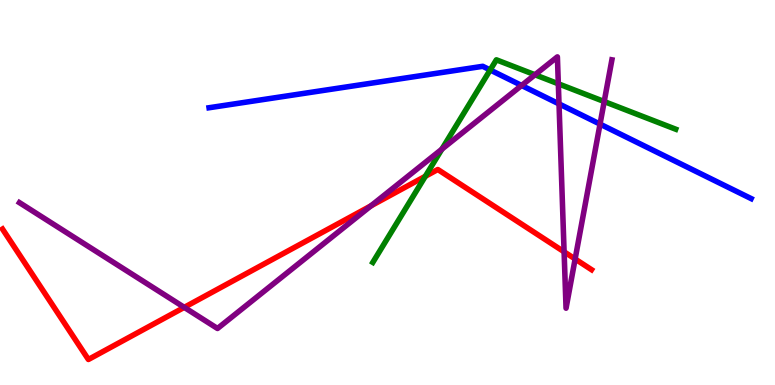[{'lines': ['blue', 'red'], 'intersections': []}, {'lines': ['green', 'red'], 'intersections': [{'x': 5.49, 'y': 5.42}]}, {'lines': ['purple', 'red'], 'intersections': [{'x': 2.38, 'y': 2.02}, {'x': 4.79, 'y': 4.65}, {'x': 7.28, 'y': 3.46}, {'x': 7.42, 'y': 3.27}]}, {'lines': ['blue', 'green'], 'intersections': [{'x': 6.32, 'y': 8.18}]}, {'lines': ['blue', 'purple'], 'intersections': [{'x': 6.73, 'y': 7.78}, {'x': 7.21, 'y': 7.3}, {'x': 7.74, 'y': 6.78}]}, {'lines': ['green', 'purple'], 'intersections': [{'x': 5.7, 'y': 6.13}, {'x': 6.9, 'y': 8.06}, {'x': 7.2, 'y': 7.82}, {'x': 7.8, 'y': 7.36}]}]